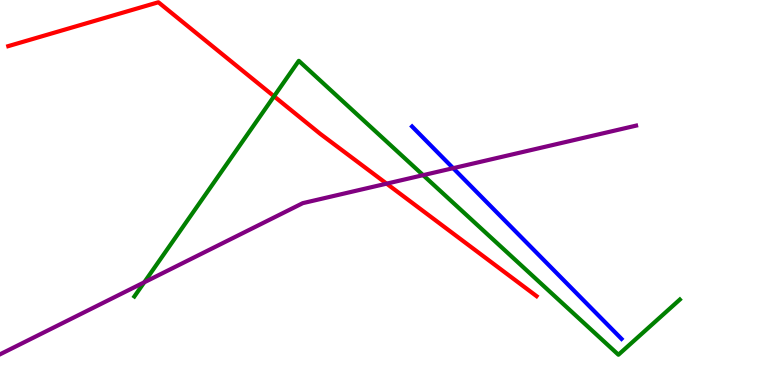[{'lines': ['blue', 'red'], 'intersections': []}, {'lines': ['green', 'red'], 'intersections': [{'x': 3.54, 'y': 7.5}]}, {'lines': ['purple', 'red'], 'intersections': [{'x': 4.99, 'y': 5.23}]}, {'lines': ['blue', 'green'], 'intersections': []}, {'lines': ['blue', 'purple'], 'intersections': [{'x': 5.85, 'y': 5.63}]}, {'lines': ['green', 'purple'], 'intersections': [{'x': 1.86, 'y': 2.67}, {'x': 5.46, 'y': 5.45}]}]